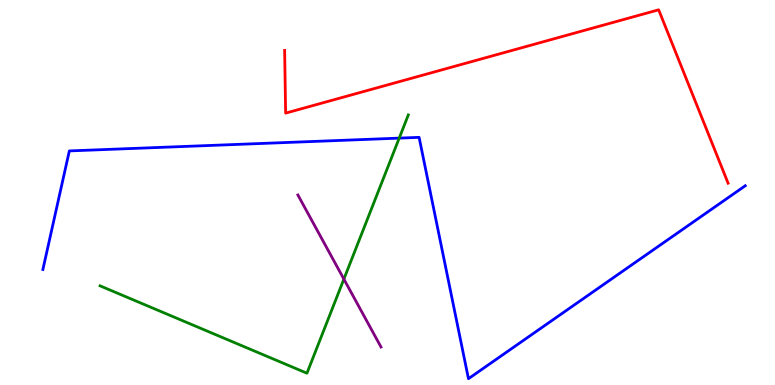[{'lines': ['blue', 'red'], 'intersections': []}, {'lines': ['green', 'red'], 'intersections': []}, {'lines': ['purple', 'red'], 'intersections': []}, {'lines': ['blue', 'green'], 'intersections': [{'x': 5.15, 'y': 6.41}]}, {'lines': ['blue', 'purple'], 'intersections': []}, {'lines': ['green', 'purple'], 'intersections': [{'x': 4.44, 'y': 2.75}]}]